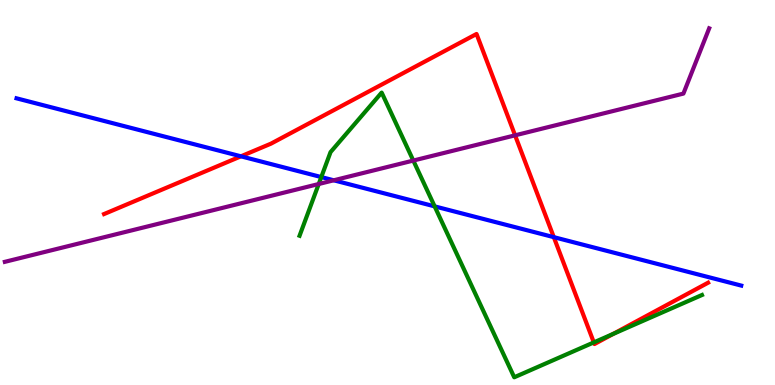[{'lines': ['blue', 'red'], 'intersections': [{'x': 3.11, 'y': 5.94}, {'x': 7.15, 'y': 3.84}]}, {'lines': ['green', 'red'], 'intersections': [{'x': 7.66, 'y': 1.11}, {'x': 7.91, 'y': 1.33}]}, {'lines': ['purple', 'red'], 'intersections': [{'x': 6.65, 'y': 6.48}]}, {'lines': ['blue', 'green'], 'intersections': [{'x': 4.15, 'y': 5.4}, {'x': 5.61, 'y': 4.64}]}, {'lines': ['blue', 'purple'], 'intersections': [{'x': 4.31, 'y': 5.32}]}, {'lines': ['green', 'purple'], 'intersections': [{'x': 4.11, 'y': 5.22}, {'x': 5.33, 'y': 5.83}]}]